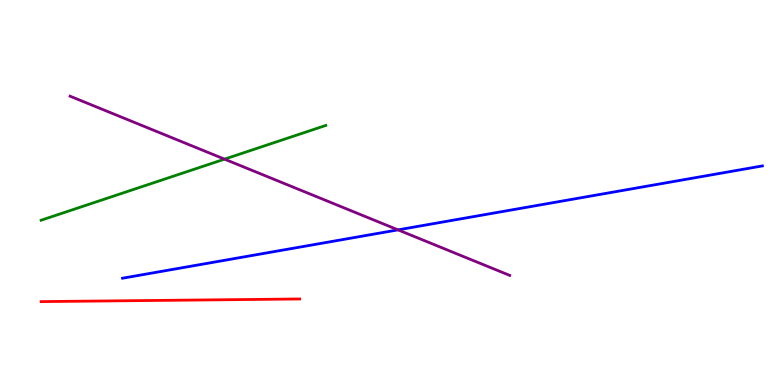[{'lines': ['blue', 'red'], 'intersections': []}, {'lines': ['green', 'red'], 'intersections': []}, {'lines': ['purple', 'red'], 'intersections': []}, {'lines': ['blue', 'green'], 'intersections': []}, {'lines': ['blue', 'purple'], 'intersections': [{'x': 5.14, 'y': 4.03}]}, {'lines': ['green', 'purple'], 'intersections': [{'x': 2.9, 'y': 5.87}]}]